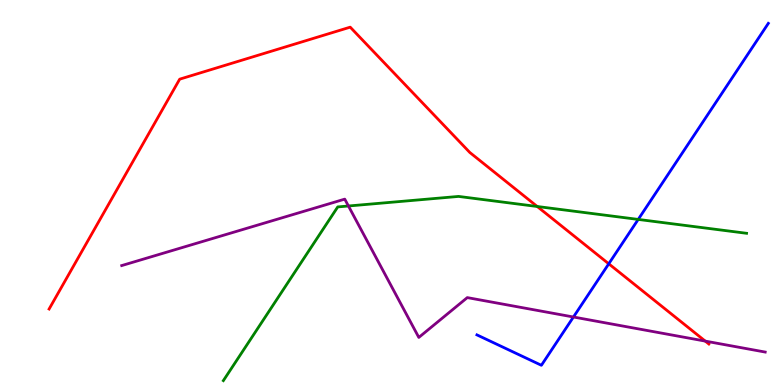[{'lines': ['blue', 'red'], 'intersections': [{'x': 7.85, 'y': 3.15}]}, {'lines': ['green', 'red'], 'intersections': [{'x': 6.93, 'y': 4.64}]}, {'lines': ['purple', 'red'], 'intersections': [{'x': 9.1, 'y': 1.14}]}, {'lines': ['blue', 'green'], 'intersections': [{'x': 8.23, 'y': 4.3}]}, {'lines': ['blue', 'purple'], 'intersections': [{'x': 7.4, 'y': 1.77}]}, {'lines': ['green', 'purple'], 'intersections': [{'x': 4.5, 'y': 4.65}]}]